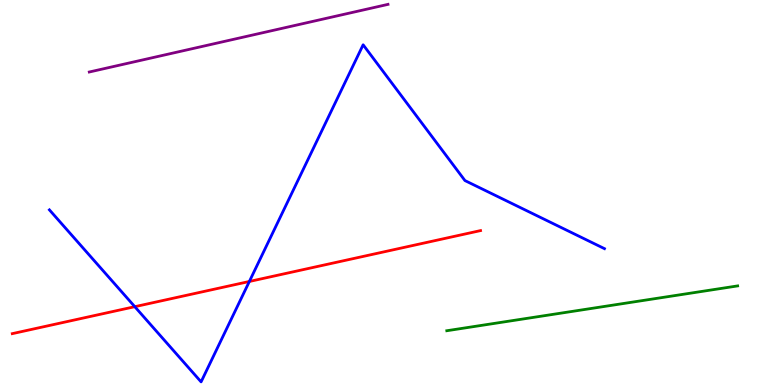[{'lines': ['blue', 'red'], 'intersections': [{'x': 1.74, 'y': 2.03}, {'x': 3.22, 'y': 2.69}]}, {'lines': ['green', 'red'], 'intersections': []}, {'lines': ['purple', 'red'], 'intersections': []}, {'lines': ['blue', 'green'], 'intersections': []}, {'lines': ['blue', 'purple'], 'intersections': []}, {'lines': ['green', 'purple'], 'intersections': []}]